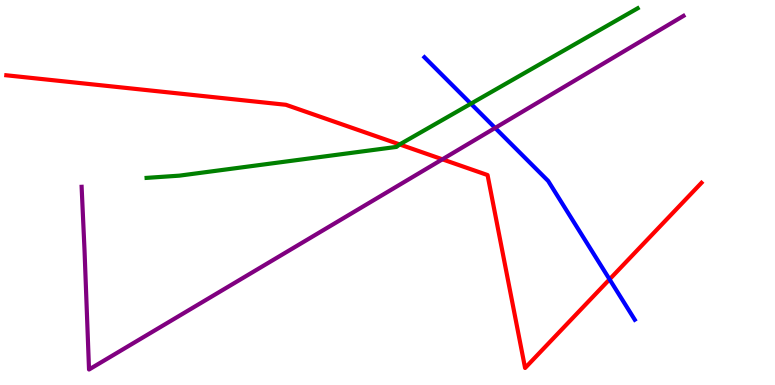[{'lines': ['blue', 'red'], 'intersections': [{'x': 7.87, 'y': 2.74}]}, {'lines': ['green', 'red'], 'intersections': [{'x': 5.16, 'y': 6.25}]}, {'lines': ['purple', 'red'], 'intersections': [{'x': 5.71, 'y': 5.86}]}, {'lines': ['blue', 'green'], 'intersections': [{'x': 6.08, 'y': 7.31}]}, {'lines': ['blue', 'purple'], 'intersections': [{'x': 6.39, 'y': 6.68}]}, {'lines': ['green', 'purple'], 'intersections': []}]